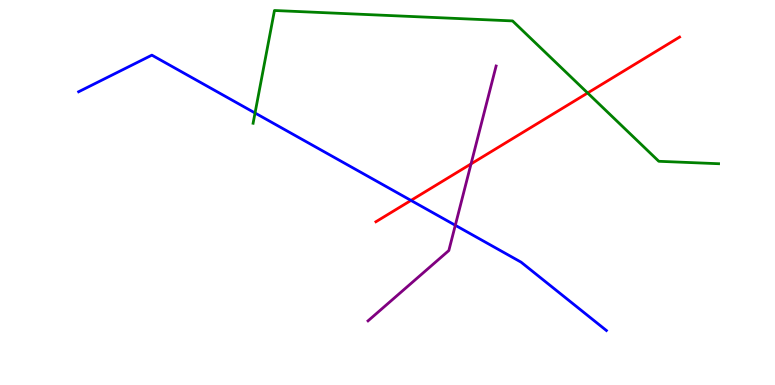[{'lines': ['blue', 'red'], 'intersections': [{'x': 5.3, 'y': 4.79}]}, {'lines': ['green', 'red'], 'intersections': [{'x': 7.58, 'y': 7.58}]}, {'lines': ['purple', 'red'], 'intersections': [{'x': 6.08, 'y': 5.74}]}, {'lines': ['blue', 'green'], 'intersections': [{'x': 3.29, 'y': 7.06}]}, {'lines': ['blue', 'purple'], 'intersections': [{'x': 5.87, 'y': 4.15}]}, {'lines': ['green', 'purple'], 'intersections': []}]